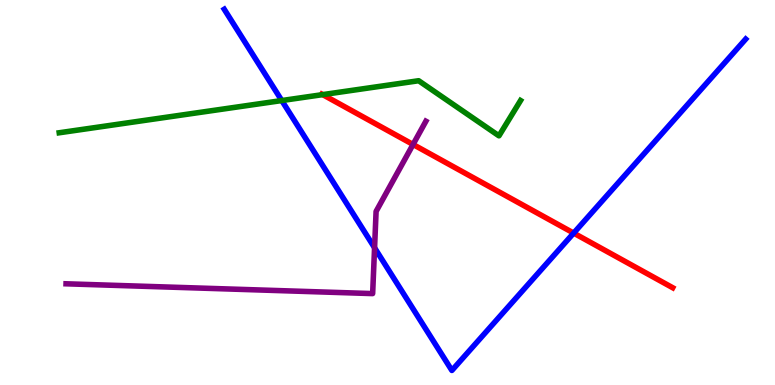[{'lines': ['blue', 'red'], 'intersections': [{'x': 7.4, 'y': 3.95}]}, {'lines': ['green', 'red'], 'intersections': [{'x': 4.16, 'y': 7.54}]}, {'lines': ['purple', 'red'], 'intersections': [{'x': 5.33, 'y': 6.25}]}, {'lines': ['blue', 'green'], 'intersections': [{'x': 3.64, 'y': 7.39}]}, {'lines': ['blue', 'purple'], 'intersections': [{'x': 4.83, 'y': 3.56}]}, {'lines': ['green', 'purple'], 'intersections': []}]